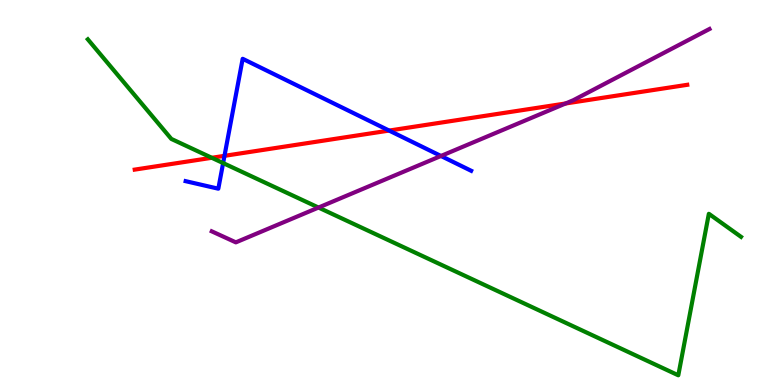[{'lines': ['blue', 'red'], 'intersections': [{'x': 2.9, 'y': 5.95}, {'x': 5.02, 'y': 6.61}]}, {'lines': ['green', 'red'], 'intersections': [{'x': 2.73, 'y': 5.9}]}, {'lines': ['purple', 'red'], 'intersections': [{'x': 7.3, 'y': 7.31}]}, {'lines': ['blue', 'green'], 'intersections': [{'x': 2.88, 'y': 5.76}]}, {'lines': ['blue', 'purple'], 'intersections': [{'x': 5.69, 'y': 5.95}]}, {'lines': ['green', 'purple'], 'intersections': [{'x': 4.11, 'y': 4.61}]}]